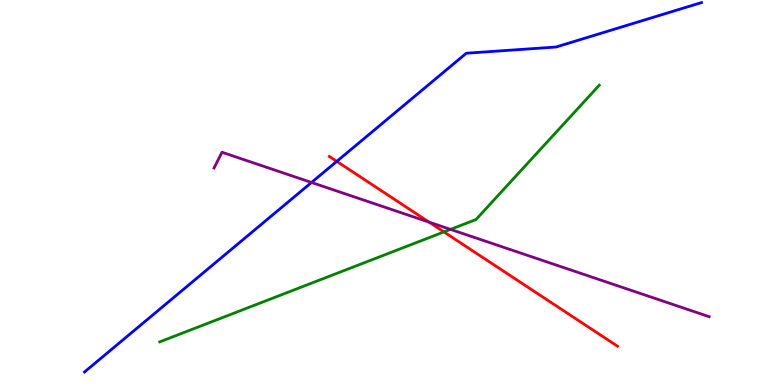[{'lines': ['blue', 'red'], 'intersections': [{'x': 4.35, 'y': 5.81}]}, {'lines': ['green', 'red'], 'intersections': [{'x': 5.73, 'y': 3.98}]}, {'lines': ['purple', 'red'], 'intersections': [{'x': 5.54, 'y': 4.23}]}, {'lines': ['blue', 'green'], 'intersections': []}, {'lines': ['blue', 'purple'], 'intersections': [{'x': 4.02, 'y': 5.26}]}, {'lines': ['green', 'purple'], 'intersections': [{'x': 5.81, 'y': 4.04}]}]